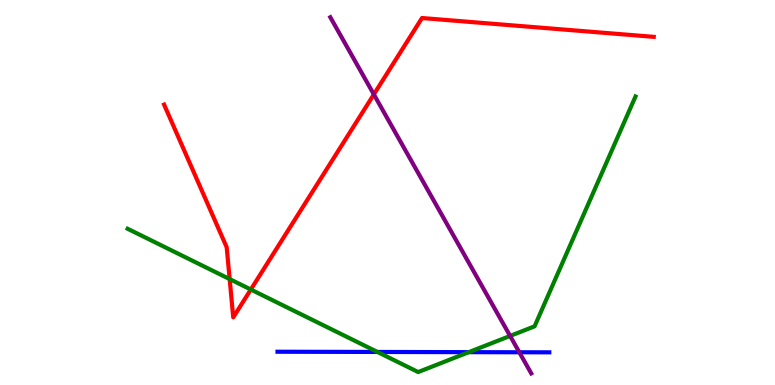[{'lines': ['blue', 'red'], 'intersections': []}, {'lines': ['green', 'red'], 'intersections': [{'x': 2.96, 'y': 2.75}, {'x': 3.24, 'y': 2.48}]}, {'lines': ['purple', 'red'], 'intersections': [{'x': 4.82, 'y': 7.55}]}, {'lines': ['blue', 'green'], 'intersections': [{'x': 4.87, 'y': 0.858}, {'x': 6.05, 'y': 0.853}]}, {'lines': ['blue', 'purple'], 'intersections': [{'x': 6.7, 'y': 0.85}]}, {'lines': ['green', 'purple'], 'intersections': [{'x': 6.58, 'y': 1.27}]}]